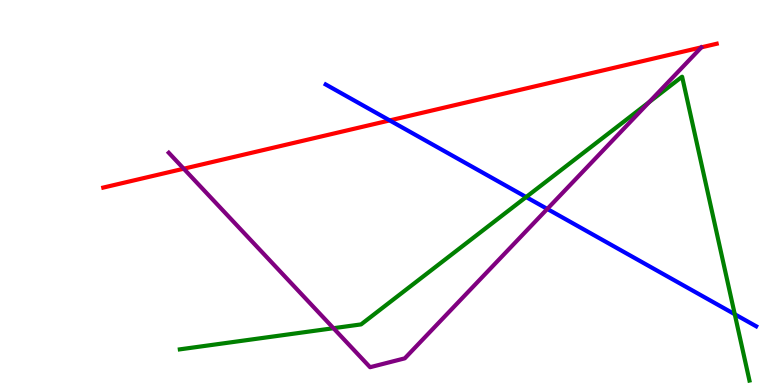[{'lines': ['blue', 'red'], 'intersections': [{'x': 5.03, 'y': 6.87}]}, {'lines': ['green', 'red'], 'intersections': []}, {'lines': ['purple', 'red'], 'intersections': [{'x': 2.37, 'y': 5.62}]}, {'lines': ['blue', 'green'], 'intersections': [{'x': 6.79, 'y': 4.88}, {'x': 9.48, 'y': 1.84}]}, {'lines': ['blue', 'purple'], 'intersections': [{'x': 7.06, 'y': 4.57}]}, {'lines': ['green', 'purple'], 'intersections': [{'x': 4.3, 'y': 1.48}, {'x': 8.38, 'y': 7.35}]}]